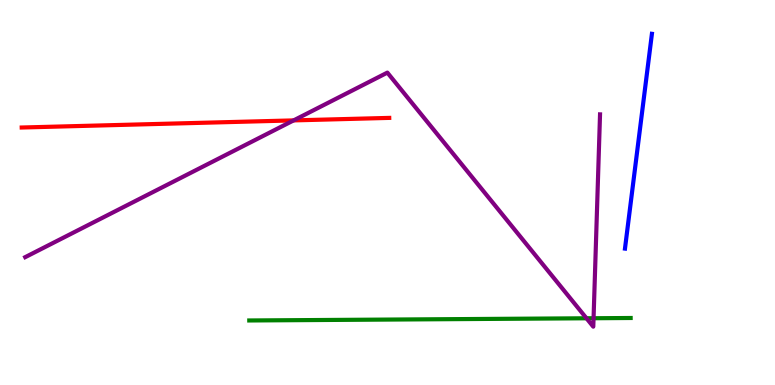[{'lines': ['blue', 'red'], 'intersections': []}, {'lines': ['green', 'red'], 'intersections': []}, {'lines': ['purple', 'red'], 'intersections': [{'x': 3.79, 'y': 6.87}]}, {'lines': ['blue', 'green'], 'intersections': []}, {'lines': ['blue', 'purple'], 'intersections': []}, {'lines': ['green', 'purple'], 'intersections': [{'x': 7.57, 'y': 1.73}, {'x': 7.66, 'y': 1.73}]}]